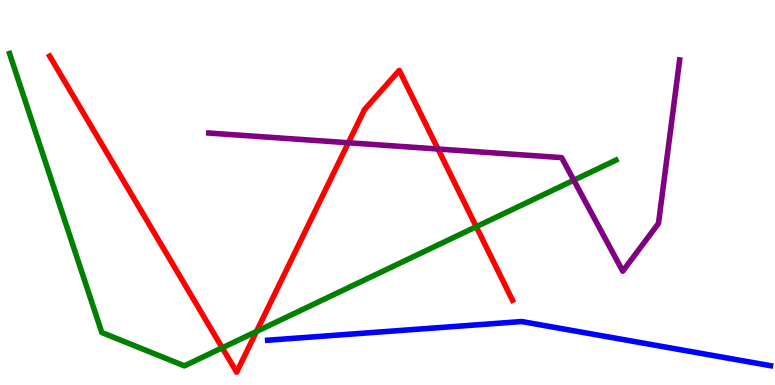[{'lines': ['blue', 'red'], 'intersections': []}, {'lines': ['green', 'red'], 'intersections': [{'x': 2.87, 'y': 0.966}, {'x': 3.31, 'y': 1.39}, {'x': 6.15, 'y': 4.11}]}, {'lines': ['purple', 'red'], 'intersections': [{'x': 4.5, 'y': 6.29}, {'x': 5.65, 'y': 6.13}]}, {'lines': ['blue', 'green'], 'intersections': []}, {'lines': ['blue', 'purple'], 'intersections': []}, {'lines': ['green', 'purple'], 'intersections': [{'x': 7.4, 'y': 5.32}]}]